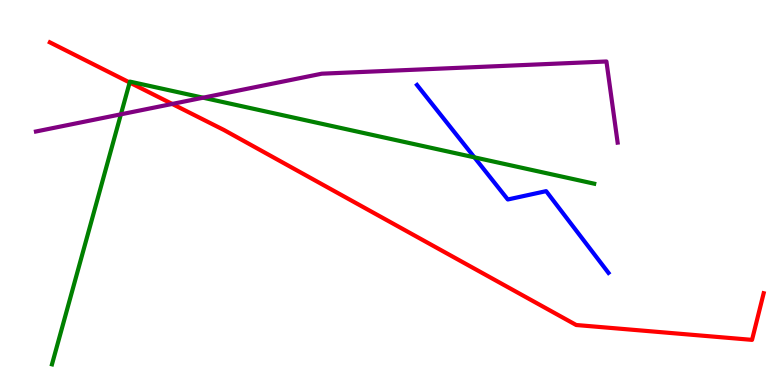[{'lines': ['blue', 'red'], 'intersections': []}, {'lines': ['green', 'red'], 'intersections': [{'x': 1.67, 'y': 7.86}]}, {'lines': ['purple', 'red'], 'intersections': [{'x': 2.22, 'y': 7.3}]}, {'lines': ['blue', 'green'], 'intersections': [{'x': 6.12, 'y': 5.91}]}, {'lines': ['blue', 'purple'], 'intersections': []}, {'lines': ['green', 'purple'], 'intersections': [{'x': 1.56, 'y': 7.03}, {'x': 2.62, 'y': 7.46}]}]